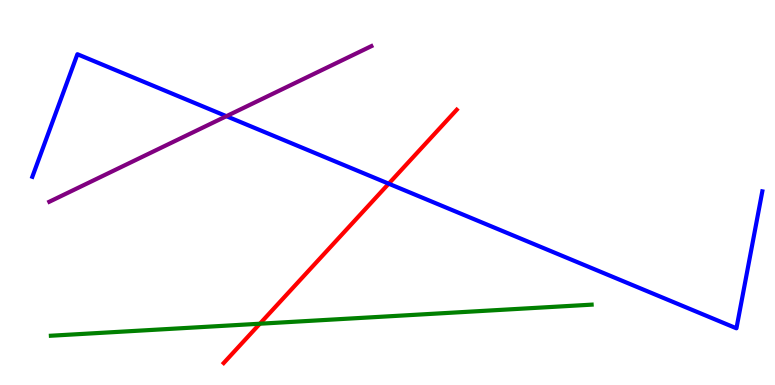[{'lines': ['blue', 'red'], 'intersections': [{'x': 5.02, 'y': 5.23}]}, {'lines': ['green', 'red'], 'intersections': [{'x': 3.35, 'y': 1.59}]}, {'lines': ['purple', 'red'], 'intersections': []}, {'lines': ['blue', 'green'], 'intersections': []}, {'lines': ['blue', 'purple'], 'intersections': [{'x': 2.92, 'y': 6.98}]}, {'lines': ['green', 'purple'], 'intersections': []}]